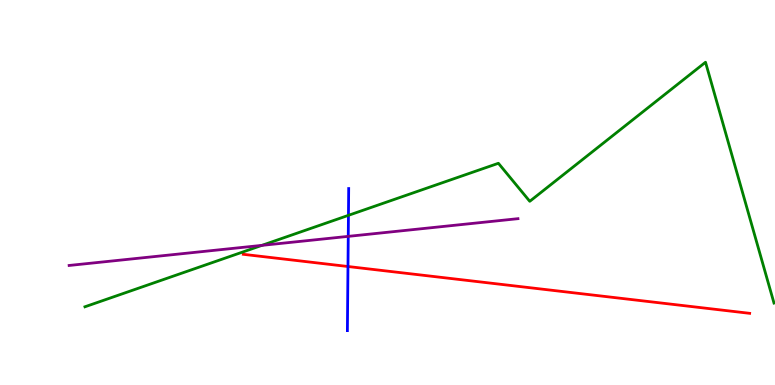[{'lines': ['blue', 'red'], 'intersections': [{'x': 4.49, 'y': 3.08}]}, {'lines': ['green', 'red'], 'intersections': []}, {'lines': ['purple', 'red'], 'intersections': []}, {'lines': ['blue', 'green'], 'intersections': [{'x': 4.5, 'y': 4.41}]}, {'lines': ['blue', 'purple'], 'intersections': [{'x': 4.49, 'y': 3.86}]}, {'lines': ['green', 'purple'], 'intersections': [{'x': 3.38, 'y': 3.63}]}]